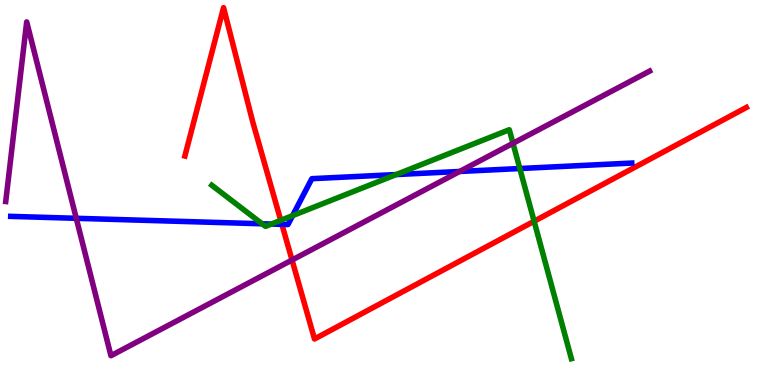[{'lines': ['blue', 'red'], 'intersections': [{'x': 3.64, 'y': 4.17}]}, {'lines': ['green', 'red'], 'intersections': [{'x': 3.62, 'y': 4.28}, {'x': 6.89, 'y': 4.25}]}, {'lines': ['purple', 'red'], 'intersections': [{'x': 3.77, 'y': 3.25}]}, {'lines': ['blue', 'green'], 'intersections': [{'x': 3.38, 'y': 4.19}, {'x': 3.5, 'y': 4.18}, {'x': 3.78, 'y': 4.4}, {'x': 5.11, 'y': 5.47}, {'x': 6.71, 'y': 5.62}]}, {'lines': ['blue', 'purple'], 'intersections': [{'x': 0.984, 'y': 4.33}, {'x': 5.93, 'y': 5.55}]}, {'lines': ['green', 'purple'], 'intersections': [{'x': 6.62, 'y': 6.28}]}]